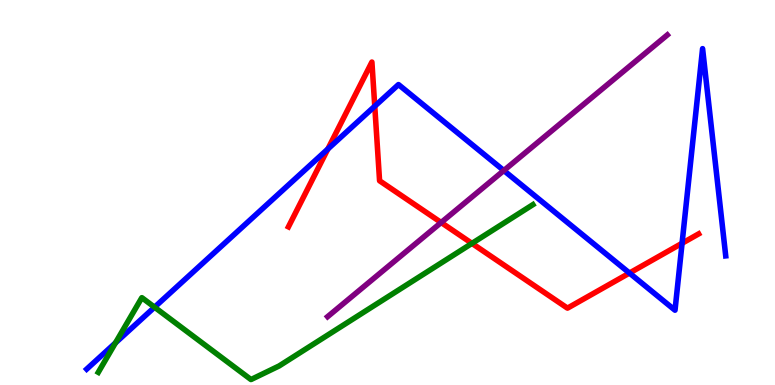[{'lines': ['blue', 'red'], 'intersections': [{'x': 4.23, 'y': 6.13}, {'x': 4.84, 'y': 7.24}, {'x': 8.12, 'y': 2.91}, {'x': 8.8, 'y': 3.68}]}, {'lines': ['green', 'red'], 'intersections': [{'x': 6.09, 'y': 3.68}]}, {'lines': ['purple', 'red'], 'intersections': [{'x': 5.69, 'y': 4.22}]}, {'lines': ['blue', 'green'], 'intersections': [{'x': 1.49, 'y': 1.09}, {'x': 1.99, 'y': 2.02}]}, {'lines': ['blue', 'purple'], 'intersections': [{'x': 6.5, 'y': 5.57}]}, {'lines': ['green', 'purple'], 'intersections': []}]